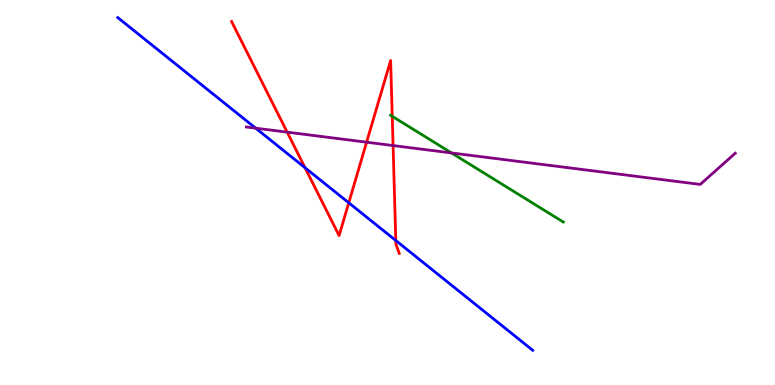[{'lines': ['blue', 'red'], 'intersections': [{'x': 3.94, 'y': 5.64}, {'x': 4.5, 'y': 4.73}, {'x': 5.11, 'y': 3.75}]}, {'lines': ['green', 'red'], 'intersections': [{'x': 5.06, 'y': 6.98}]}, {'lines': ['purple', 'red'], 'intersections': [{'x': 3.71, 'y': 6.57}, {'x': 4.73, 'y': 6.31}, {'x': 5.07, 'y': 6.22}]}, {'lines': ['blue', 'green'], 'intersections': []}, {'lines': ['blue', 'purple'], 'intersections': [{'x': 3.3, 'y': 6.67}]}, {'lines': ['green', 'purple'], 'intersections': [{'x': 5.83, 'y': 6.03}]}]